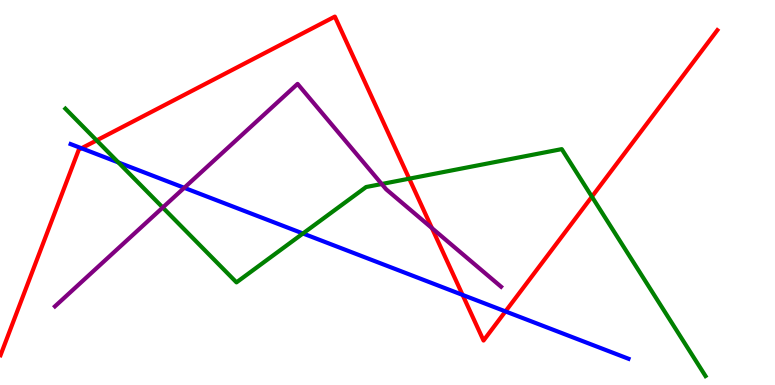[{'lines': ['blue', 'red'], 'intersections': [{'x': 1.05, 'y': 6.15}, {'x': 5.97, 'y': 2.34}, {'x': 6.52, 'y': 1.91}]}, {'lines': ['green', 'red'], 'intersections': [{'x': 1.25, 'y': 6.35}, {'x': 5.28, 'y': 5.36}, {'x': 7.64, 'y': 4.89}]}, {'lines': ['purple', 'red'], 'intersections': [{'x': 5.57, 'y': 4.07}]}, {'lines': ['blue', 'green'], 'intersections': [{'x': 1.53, 'y': 5.78}, {'x': 3.91, 'y': 3.94}]}, {'lines': ['blue', 'purple'], 'intersections': [{'x': 2.38, 'y': 5.12}]}, {'lines': ['green', 'purple'], 'intersections': [{'x': 2.1, 'y': 4.61}, {'x': 4.93, 'y': 5.22}]}]